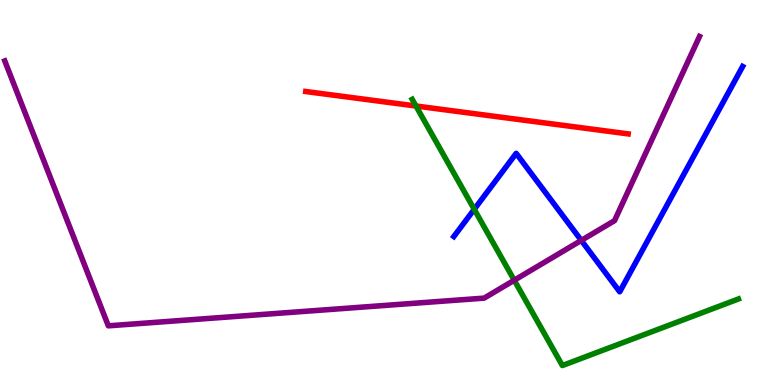[{'lines': ['blue', 'red'], 'intersections': []}, {'lines': ['green', 'red'], 'intersections': [{'x': 5.37, 'y': 7.25}]}, {'lines': ['purple', 'red'], 'intersections': []}, {'lines': ['blue', 'green'], 'intersections': [{'x': 6.12, 'y': 4.56}]}, {'lines': ['blue', 'purple'], 'intersections': [{'x': 7.5, 'y': 3.76}]}, {'lines': ['green', 'purple'], 'intersections': [{'x': 6.64, 'y': 2.72}]}]